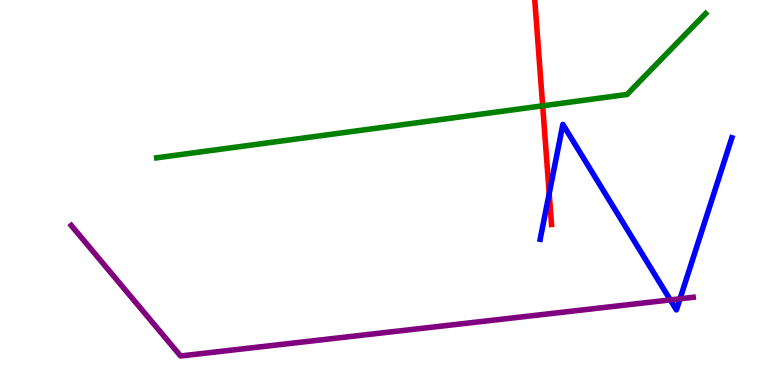[{'lines': ['blue', 'red'], 'intersections': [{'x': 7.09, 'y': 4.97}]}, {'lines': ['green', 'red'], 'intersections': [{'x': 7.0, 'y': 7.25}]}, {'lines': ['purple', 'red'], 'intersections': []}, {'lines': ['blue', 'green'], 'intersections': []}, {'lines': ['blue', 'purple'], 'intersections': [{'x': 8.65, 'y': 2.21}, {'x': 8.77, 'y': 2.24}]}, {'lines': ['green', 'purple'], 'intersections': []}]